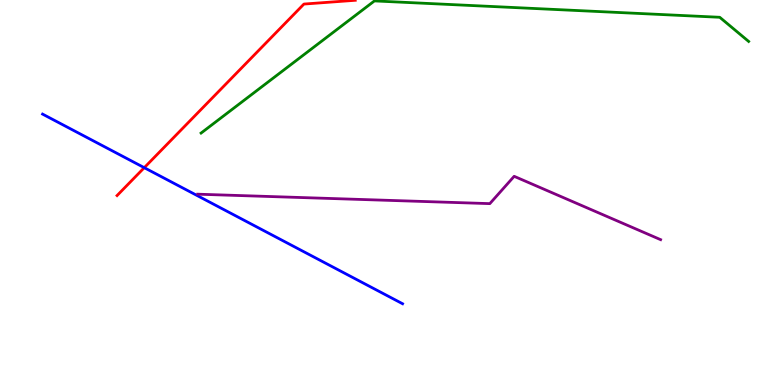[{'lines': ['blue', 'red'], 'intersections': [{'x': 1.86, 'y': 5.64}]}, {'lines': ['green', 'red'], 'intersections': []}, {'lines': ['purple', 'red'], 'intersections': []}, {'lines': ['blue', 'green'], 'intersections': []}, {'lines': ['blue', 'purple'], 'intersections': []}, {'lines': ['green', 'purple'], 'intersections': []}]